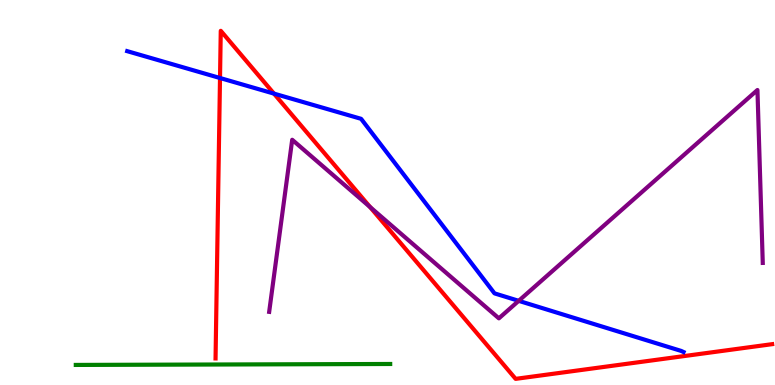[{'lines': ['blue', 'red'], 'intersections': [{'x': 2.84, 'y': 7.97}, {'x': 3.54, 'y': 7.57}]}, {'lines': ['green', 'red'], 'intersections': []}, {'lines': ['purple', 'red'], 'intersections': [{'x': 4.77, 'y': 4.62}]}, {'lines': ['blue', 'green'], 'intersections': []}, {'lines': ['blue', 'purple'], 'intersections': [{'x': 6.69, 'y': 2.19}]}, {'lines': ['green', 'purple'], 'intersections': []}]